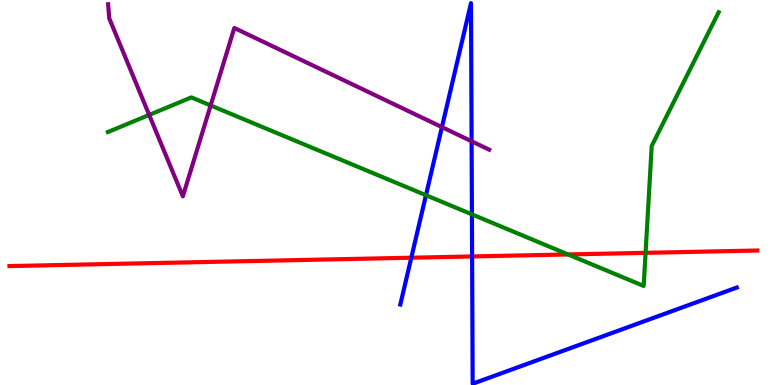[{'lines': ['blue', 'red'], 'intersections': [{'x': 5.31, 'y': 3.31}, {'x': 6.09, 'y': 3.34}]}, {'lines': ['green', 'red'], 'intersections': [{'x': 7.33, 'y': 3.39}, {'x': 8.33, 'y': 3.43}]}, {'lines': ['purple', 'red'], 'intersections': []}, {'lines': ['blue', 'green'], 'intersections': [{'x': 5.5, 'y': 4.93}, {'x': 6.09, 'y': 4.43}]}, {'lines': ['blue', 'purple'], 'intersections': [{'x': 5.7, 'y': 6.7}, {'x': 6.09, 'y': 6.33}]}, {'lines': ['green', 'purple'], 'intersections': [{'x': 1.92, 'y': 7.02}, {'x': 2.72, 'y': 7.26}]}]